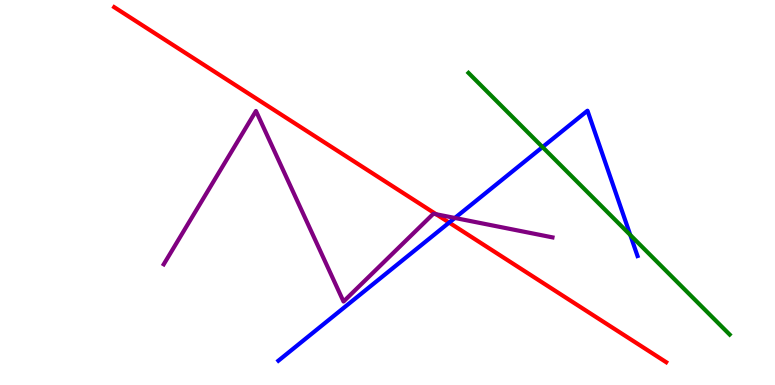[{'lines': ['blue', 'red'], 'intersections': [{'x': 5.8, 'y': 4.22}]}, {'lines': ['green', 'red'], 'intersections': []}, {'lines': ['purple', 'red'], 'intersections': [{'x': 5.63, 'y': 4.43}]}, {'lines': ['blue', 'green'], 'intersections': [{'x': 7.0, 'y': 6.18}, {'x': 8.13, 'y': 3.9}]}, {'lines': ['blue', 'purple'], 'intersections': [{'x': 5.87, 'y': 4.34}]}, {'lines': ['green', 'purple'], 'intersections': []}]